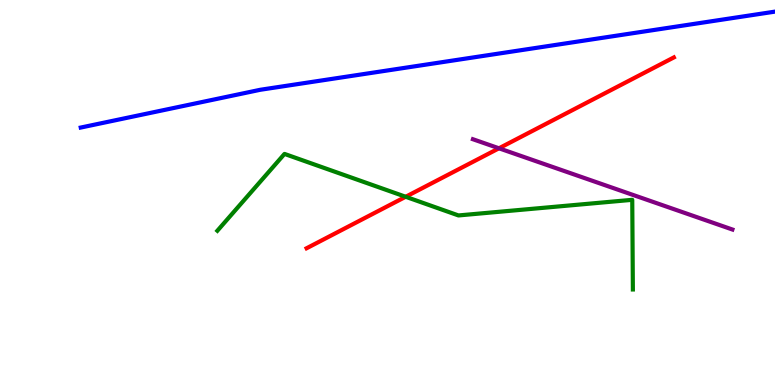[{'lines': ['blue', 'red'], 'intersections': []}, {'lines': ['green', 'red'], 'intersections': [{'x': 5.23, 'y': 4.89}]}, {'lines': ['purple', 'red'], 'intersections': [{'x': 6.44, 'y': 6.15}]}, {'lines': ['blue', 'green'], 'intersections': []}, {'lines': ['blue', 'purple'], 'intersections': []}, {'lines': ['green', 'purple'], 'intersections': []}]